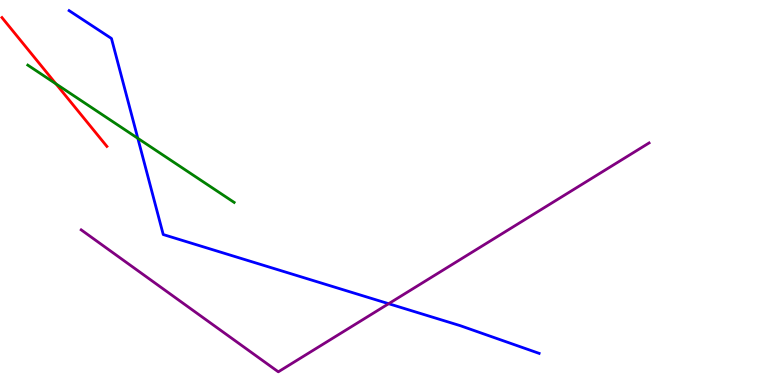[{'lines': ['blue', 'red'], 'intersections': []}, {'lines': ['green', 'red'], 'intersections': [{'x': 0.722, 'y': 7.82}]}, {'lines': ['purple', 'red'], 'intersections': []}, {'lines': ['blue', 'green'], 'intersections': [{'x': 1.78, 'y': 6.41}]}, {'lines': ['blue', 'purple'], 'intersections': [{'x': 5.01, 'y': 2.11}]}, {'lines': ['green', 'purple'], 'intersections': []}]